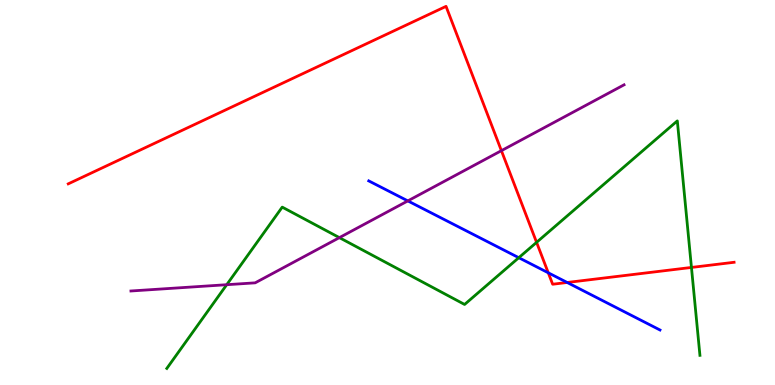[{'lines': ['blue', 'red'], 'intersections': [{'x': 7.07, 'y': 2.91}, {'x': 7.32, 'y': 2.66}]}, {'lines': ['green', 'red'], 'intersections': [{'x': 6.92, 'y': 3.71}, {'x': 8.92, 'y': 3.05}]}, {'lines': ['purple', 'red'], 'intersections': [{'x': 6.47, 'y': 6.09}]}, {'lines': ['blue', 'green'], 'intersections': [{'x': 6.69, 'y': 3.31}]}, {'lines': ['blue', 'purple'], 'intersections': [{'x': 5.26, 'y': 4.78}]}, {'lines': ['green', 'purple'], 'intersections': [{'x': 2.93, 'y': 2.61}, {'x': 4.38, 'y': 3.83}]}]